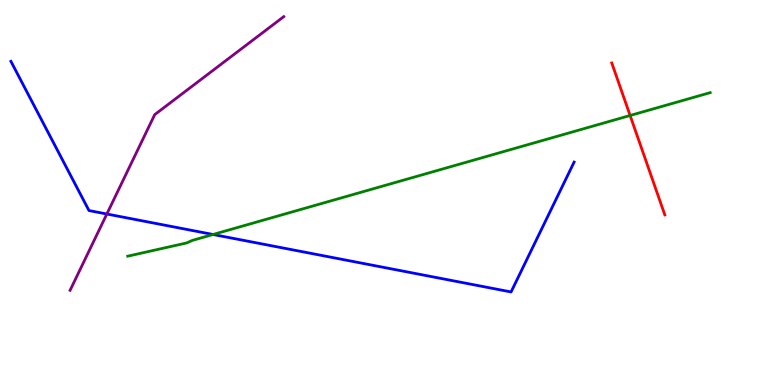[{'lines': ['blue', 'red'], 'intersections': []}, {'lines': ['green', 'red'], 'intersections': [{'x': 8.13, 'y': 7.0}]}, {'lines': ['purple', 'red'], 'intersections': []}, {'lines': ['blue', 'green'], 'intersections': [{'x': 2.75, 'y': 3.91}]}, {'lines': ['blue', 'purple'], 'intersections': [{'x': 1.38, 'y': 4.44}]}, {'lines': ['green', 'purple'], 'intersections': []}]